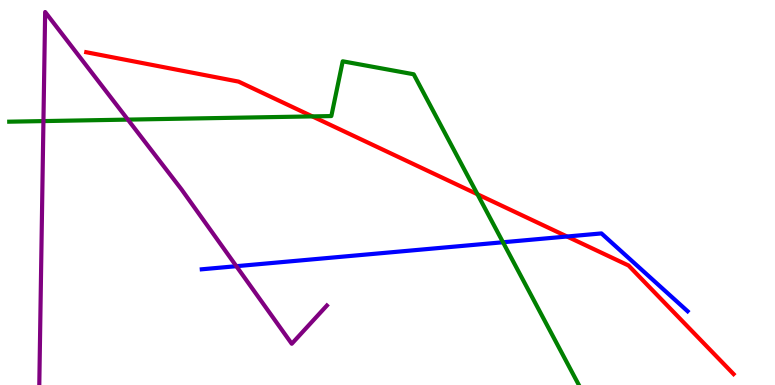[{'lines': ['blue', 'red'], 'intersections': [{'x': 7.32, 'y': 3.86}]}, {'lines': ['green', 'red'], 'intersections': [{'x': 4.03, 'y': 6.98}, {'x': 6.16, 'y': 4.95}]}, {'lines': ['purple', 'red'], 'intersections': []}, {'lines': ['blue', 'green'], 'intersections': [{'x': 6.49, 'y': 3.71}]}, {'lines': ['blue', 'purple'], 'intersections': [{'x': 3.05, 'y': 3.09}]}, {'lines': ['green', 'purple'], 'intersections': [{'x': 0.561, 'y': 6.85}, {'x': 1.65, 'y': 6.89}]}]